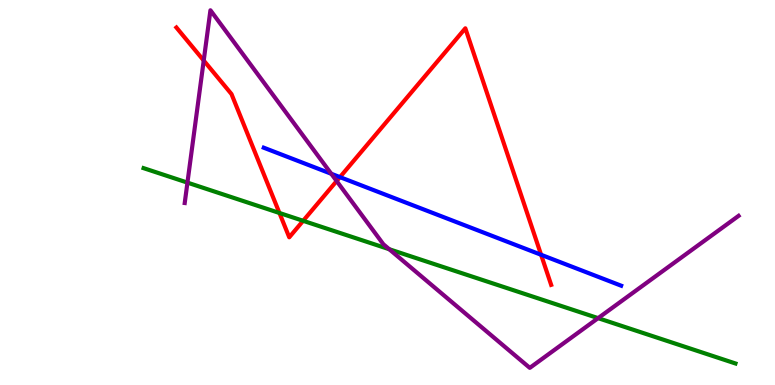[{'lines': ['blue', 'red'], 'intersections': [{'x': 4.39, 'y': 5.4}, {'x': 6.98, 'y': 3.38}]}, {'lines': ['green', 'red'], 'intersections': [{'x': 3.61, 'y': 4.47}, {'x': 3.91, 'y': 4.26}]}, {'lines': ['purple', 'red'], 'intersections': [{'x': 2.63, 'y': 8.43}, {'x': 4.34, 'y': 5.3}]}, {'lines': ['blue', 'green'], 'intersections': []}, {'lines': ['blue', 'purple'], 'intersections': [{'x': 4.27, 'y': 5.49}]}, {'lines': ['green', 'purple'], 'intersections': [{'x': 2.42, 'y': 5.26}, {'x': 5.02, 'y': 3.53}, {'x': 7.72, 'y': 1.74}]}]